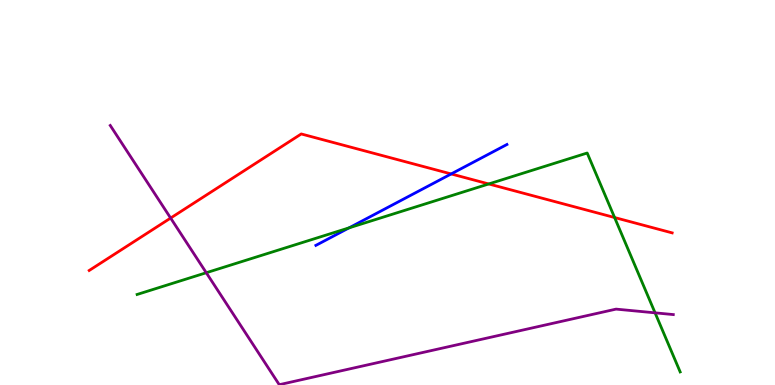[{'lines': ['blue', 'red'], 'intersections': [{'x': 5.82, 'y': 5.48}]}, {'lines': ['green', 'red'], 'intersections': [{'x': 6.31, 'y': 5.22}, {'x': 7.93, 'y': 4.35}]}, {'lines': ['purple', 'red'], 'intersections': [{'x': 2.2, 'y': 4.34}]}, {'lines': ['blue', 'green'], 'intersections': [{'x': 4.5, 'y': 4.08}]}, {'lines': ['blue', 'purple'], 'intersections': []}, {'lines': ['green', 'purple'], 'intersections': [{'x': 2.66, 'y': 2.92}, {'x': 8.45, 'y': 1.87}]}]